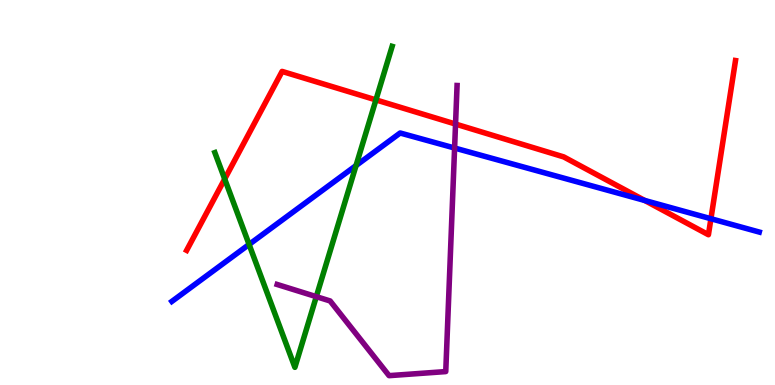[{'lines': ['blue', 'red'], 'intersections': [{'x': 8.32, 'y': 4.79}, {'x': 9.17, 'y': 4.32}]}, {'lines': ['green', 'red'], 'intersections': [{'x': 2.9, 'y': 5.35}, {'x': 4.85, 'y': 7.41}]}, {'lines': ['purple', 'red'], 'intersections': [{'x': 5.88, 'y': 6.78}]}, {'lines': ['blue', 'green'], 'intersections': [{'x': 3.21, 'y': 3.65}, {'x': 4.59, 'y': 5.7}]}, {'lines': ['blue', 'purple'], 'intersections': [{'x': 5.87, 'y': 6.16}]}, {'lines': ['green', 'purple'], 'intersections': [{'x': 4.08, 'y': 2.29}]}]